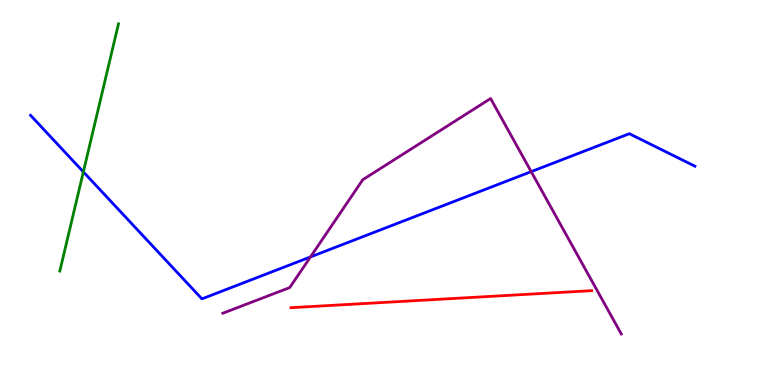[{'lines': ['blue', 'red'], 'intersections': []}, {'lines': ['green', 'red'], 'intersections': []}, {'lines': ['purple', 'red'], 'intersections': []}, {'lines': ['blue', 'green'], 'intersections': [{'x': 1.08, 'y': 5.54}]}, {'lines': ['blue', 'purple'], 'intersections': [{'x': 4.01, 'y': 3.33}, {'x': 6.85, 'y': 5.54}]}, {'lines': ['green', 'purple'], 'intersections': []}]